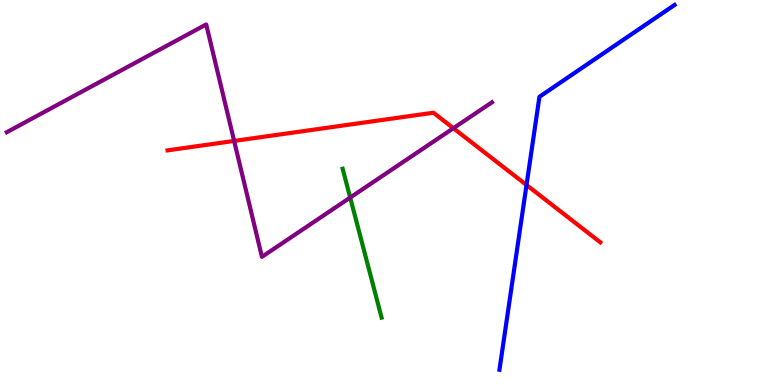[{'lines': ['blue', 'red'], 'intersections': [{'x': 6.79, 'y': 5.19}]}, {'lines': ['green', 'red'], 'intersections': []}, {'lines': ['purple', 'red'], 'intersections': [{'x': 3.02, 'y': 6.34}, {'x': 5.85, 'y': 6.67}]}, {'lines': ['blue', 'green'], 'intersections': []}, {'lines': ['blue', 'purple'], 'intersections': []}, {'lines': ['green', 'purple'], 'intersections': [{'x': 4.52, 'y': 4.87}]}]